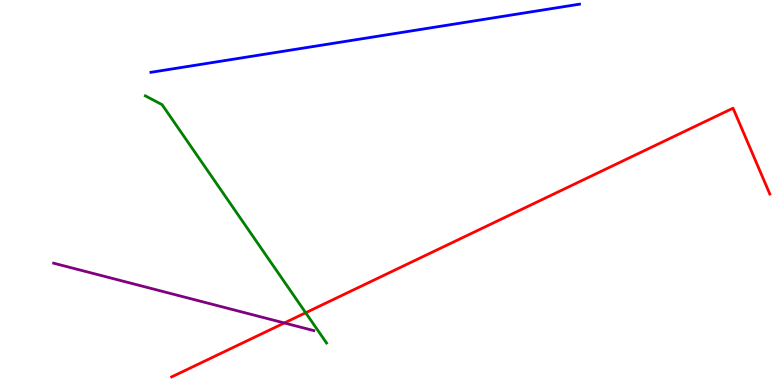[{'lines': ['blue', 'red'], 'intersections': []}, {'lines': ['green', 'red'], 'intersections': [{'x': 3.94, 'y': 1.88}]}, {'lines': ['purple', 'red'], 'intersections': [{'x': 3.67, 'y': 1.61}]}, {'lines': ['blue', 'green'], 'intersections': []}, {'lines': ['blue', 'purple'], 'intersections': []}, {'lines': ['green', 'purple'], 'intersections': []}]